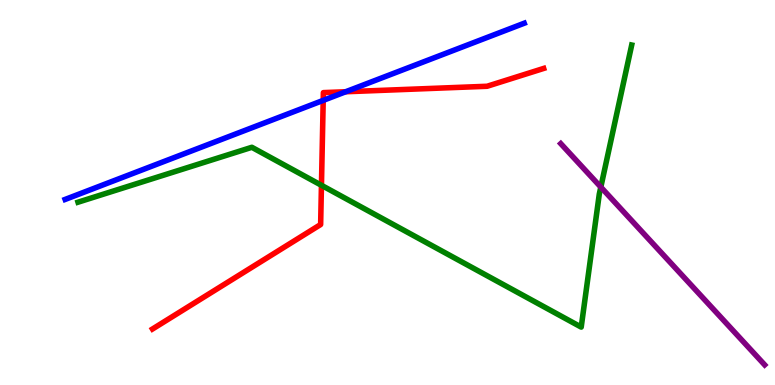[{'lines': ['blue', 'red'], 'intersections': [{'x': 4.17, 'y': 7.39}, {'x': 4.46, 'y': 7.62}]}, {'lines': ['green', 'red'], 'intersections': [{'x': 4.15, 'y': 5.19}]}, {'lines': ['purple', 'red'], 'intersections': []}, {'lines': ['blue', 'green'], 'intersections': []}, {'lines': ['blue', 'purple'], 'intersections': []}, {'lines': ['green', 'purple'], 'intersections': [{'x': 7.75, 'y': 5.14}]}]